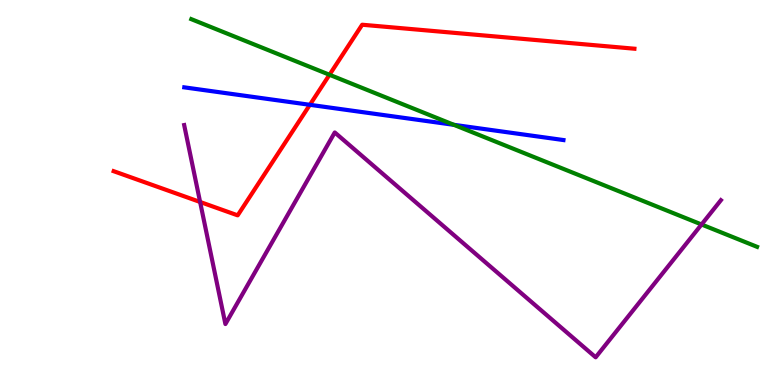[{'lines': ['blue', 'red'], 'intersections': [{'x': 4.0, 'y': 7.28}]}, {'lines': ['green', 'red'], 'intersections': [{'x': 4.25, 'y': 8.06}]}, {'lines': ['purple', 'red'], 'intersections': [{'x': 2.58, 'y': 4.75}]}, {'lines': ['blue', 'green'], 'intersections': [{'x': 5.86, 'y': 6.76}]}, {'lines': ['blue', 'purple'], 'intersections': []}, {'lines': ['green', 'purple'], 'intersections': [{'x': 9.05, 'y': 4.17}]}]